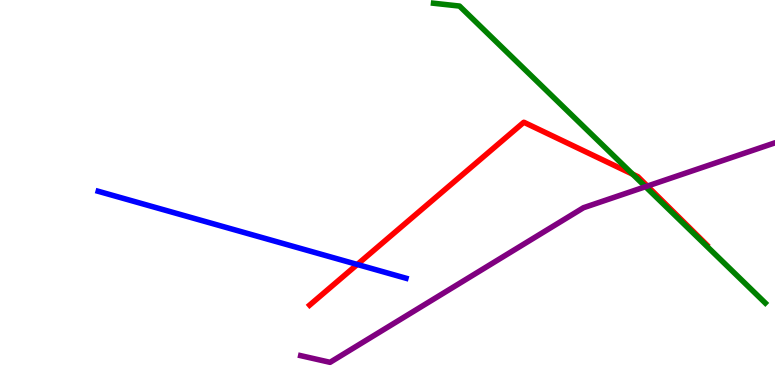[{'lines': ['blue', 'red'], 'intersections': [{'x': 4.61, 'y': 3.13}]}, {'lines': ['green', 'red'], 'intersections': [{'x': 8.16, 'y': 5.48}]}, {'lines': ['purple', 'red'], 'intersections': [{'x': 8.35, 'y': 5.17}]}, {'lines': ['blue', 'green'], 'intersections': []}, {'lines': ['blue', 'purple'], 'intersections': []}, {'lines': ['green', 'purple'], 'intersections': [{'x': 8.33, 'y': 5.15}]}]